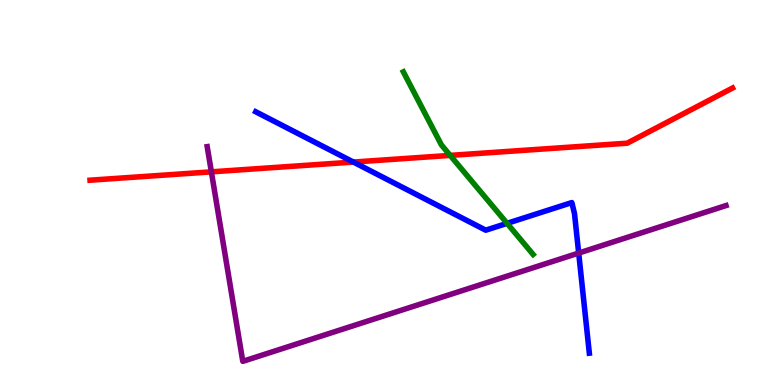[{'lines': ['blue', 'red'], 'intersections': [{'x': 4.56, 'y': 5.79}]}, {'lines': ['green', 'red'], 'intersections': [{'x': 5.81, 'y': 5.96}]}, {'lines': ['purple', 'red'], 'intersections': [{'x': 2.73, 'y': 5.54}]}, {'lines': ['blue', 'green'], 'intersections': [{'x': 6.54, 'y': 4.2}]}, {'lines': ['blue', 'purple'], 'intersections': [{'x': 7.47, 'y': 3.43}]}, {'lines': ['green', 'purple'], 'intersections': []}]